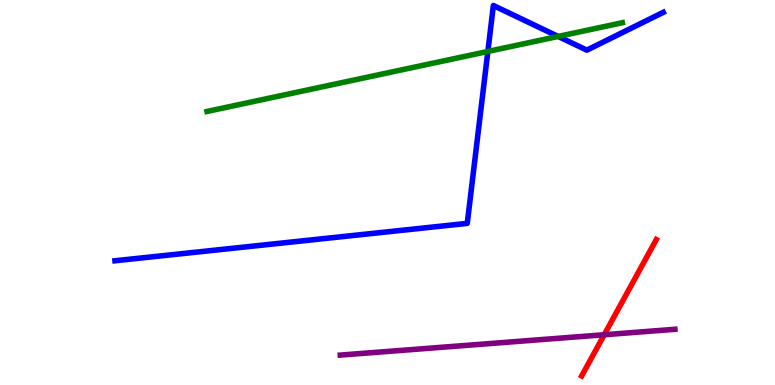[{'lines': ['blue', 'red'], 'intersections': []}, {'lines': ['green', 'red'], 'intersections': []}, {'lines': ['purple', 'red'], 'intersections': [{'x': 7.8, 'y': 1.31}]}, {'lines': ['blue', 'green'], 'intersections': [{'x': 6.29, 'y': 8.66}, {'x': 7.2, 'y': 9.05}]}, {'lines': ['blue', 'purple'], 'intersections': []}, {'lines': ['green', 'purple'], 'intersections': []}]